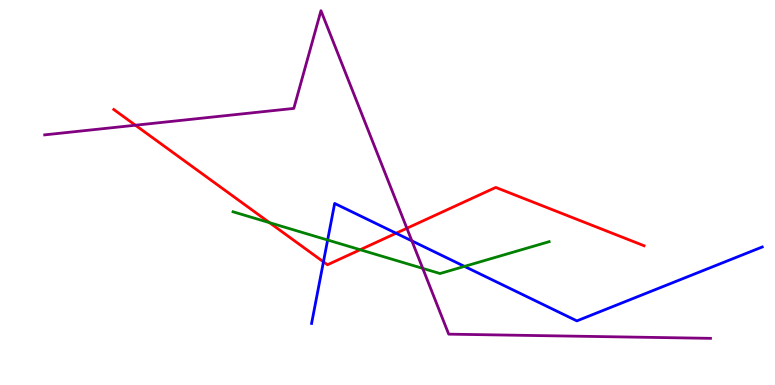[{'lines': ['blue', 'red'], 'intersections': [{'x': 4.17, 'y': 3.2}, {'x': 5.11, 'y': 3.94}]}, {'lines': ['green', 'red'], 'intersections': [{'x': 3.48, 'y': 4.22}, {'x': 4.65, 'y': 3.51}]}, {'lines': ['purple', 'red'], 'intersections': [{'x': 1.75, 'y': 6.75}, {'x': 5.25, 'y': 4.07}]}, {'lines': ['blue', 'green'], 'intersections': [{'x': 4.23, 'y': 3.77}, {'x': 5.99, 'y': 3.08}]}, {'lines': ['blue', 'purple'], 'intersections': [{'x': 5.31, 'y': 3.74}]}, {'lines': ['green', 'purple'], 'intersections': [{'x': 5.45, 'y': 3.03}]}]